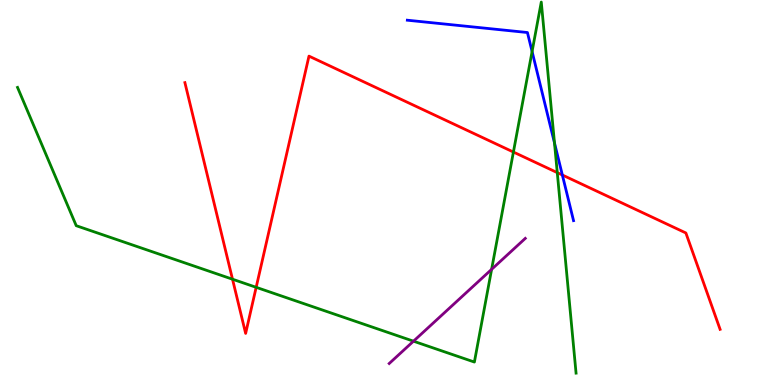[{'lines': ['blue', 'red'], 'intersections': [{'x': 7.26, 'y': 5.45}]}, {'lines': ['green', 'red'], 'intersections': [{'x': 3.0, 'y': 2.75}, {'x': 3.31, 'y': 2.54}, {'x': 6.62, 'y': 6.05}, {'x': 7.19, 'y': 5.52}]}, {'lines': ['purple', 'red'], 'intersections': []}, {'lines': ['blue', 'green'], 'intersections': [{'x': 6.87, 'y': 8.66}, {'x': 7.15, 'y': 6.29}]}, {'lines': ['blue', 'purple'], 'intersections': []}, {'lines': ['green', 'purple'], 'intersections': [{'x': 5.34, 'y': 1.14}, {'x': 6.34, 'y': 3.0}]}]